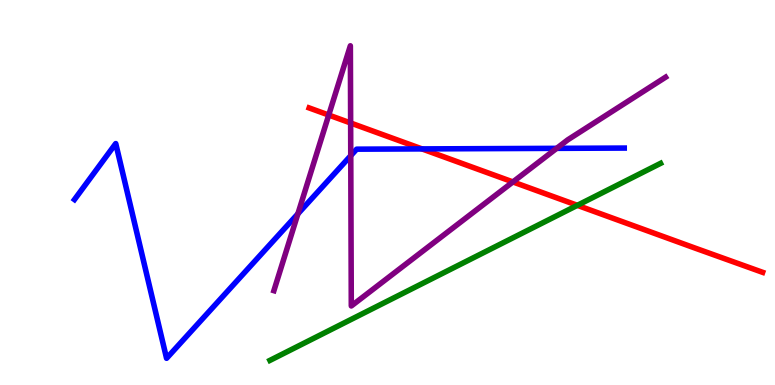[{'lines': ['blue', 'red'], 'intersections': [{'x': 5.44, 'y': 6.13}]}, {'lines': ['green', 'red'], 'intersections': [{'x': 7.45, 'y': 4.67}]}, {'lines': ['purple', 'red'], 'intersections': [{'x': 4.24, 'y': 7.01}, {'x': 4.52, 'y': 6.81}, {'x': 6.62, 'y': 5.27}]}, {'lines': ['blue', 'green'], 'intersections': []}, {'lines': ['blue', 'purple'], 'intersections': [{'x': 3.84, 'y': 4.45}, {'x': 4.53, 'y': 5.96}, {'x': 7.18, 'y': 6.15}]}, {'lines': ['green', 'purple'], 'intersections': []}]